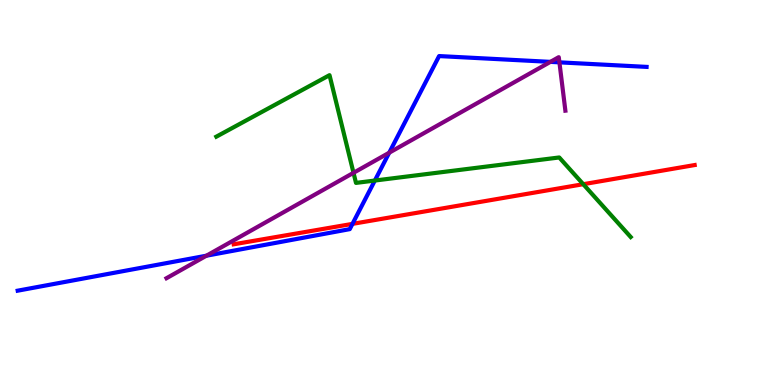[{'lines': ['blue', 'red'], 'intersections': [{'x': 4.55, 'y': 4.19}]}, {'lines': ['green', 'red'], 'intersections': [{'x': 7.53, 'y': 5.22}]}, {'lines': ['purple', 'red'], 'intersections': []}, {'lines': ['blue', 'green'], 'intersections': [{'x': 4.84, 'y': 5.31}]}, {'lines': ['blue', 'purple'], 'intersections': [{'x': 2.66, 'y': 3.36}, {'x': 5.02, 'y': 6.03}, {'x': 7.1, 'y': 8.39}, {'x': 7.22, 'y': 8.38}]}, {'lines': ['green', 'purple'], 'intersections': [{'x': 4.56, 'y': 5.51}]}]